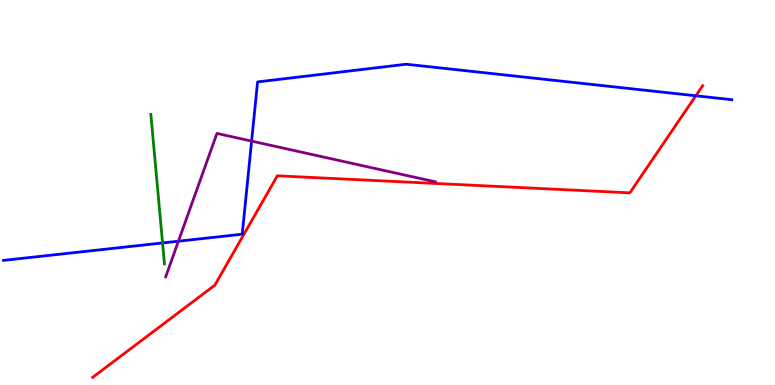[{'lines': ['blue', 'red'], 'intersections': [{'x': 8.98, 'y': 7.51}]}, {'lines': ['green', 'red'], 'intersections': []}, {'lines': ['purple', 'red'], 'intersections': []}, {'lines': ['blue', 'green'], 'intersections': [{'x': 2.1, 'y': 3.69}]}, {'lines': ['blue', 'purple'], 'intersections': [{'x': 2.3, 'y': 3.74}, {'x': 3.25, 'y': 6.34}]}, {'lines': ['green', 'purple'], 'intersections': []}]